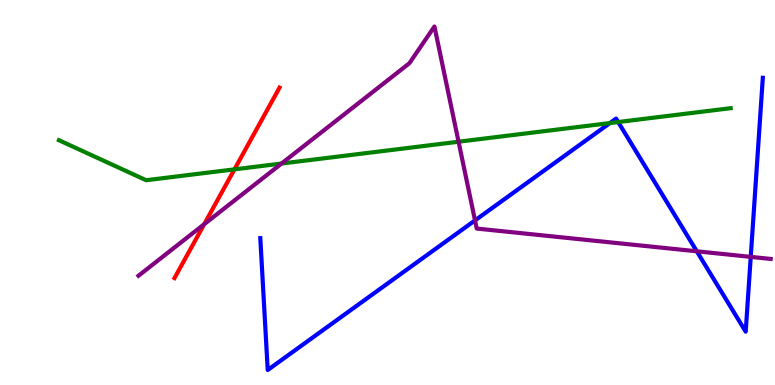[{'lines': ['blue', 'red'], 'intersections': []}, {'lines': ['green', 'red'], 'intersections': [{'x': 3.03, 'y': 5.6}]}, {'lines': ['purple', 'red'], 'intersections': [{'x': 2.64, 'y': 4.18}]}, {'lines': ['blue', 'green'], 'intersections': [{'x': 7.87, 'y': 6.8}, {'x': 7.98, 'y': 6.83}]}, {'lines': ['blue', 'purple'], 'intersections': [{'x': 6.13, 'y': 4.28}, {'x': 8.99, 'y': 3.47}, {'x': 9.69, 'y': 3.33}]}, {'lines': ['green', 'purple'], 'intersections': [{'x': 3.63, 'y': 5.75}, {'x': 5.92, 'y': 6.32}]}]